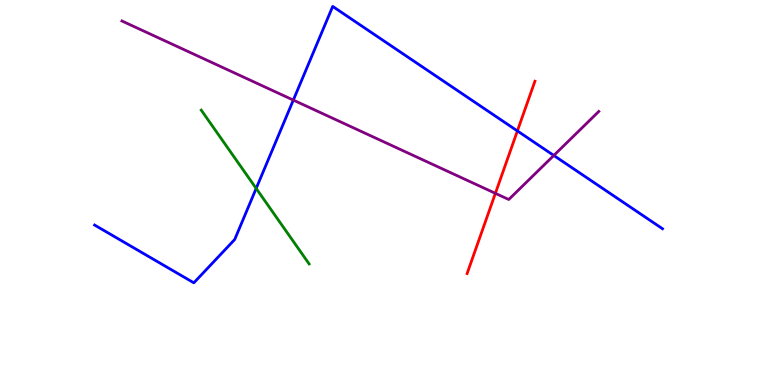[{'lines': ['blue', 'red'], 'intersections': [{'x': 6.68, 'y': 6.6}]}, {'lines': ['green', 'red'], 'intersections': []}, {'lines': ['purple', 'red'], 'intersections': [{'x': 6.39, 'y': 4.98}]}, {'lines': ['blue', 'green'], 'intersections': [{'x': 3.31, 'y': 5.11}]}, {'lines': ['blue', 'purple'], 'intersections': [{'x': 3.78, 'y': 7.4}, {'x': 7.15, 'y': 5.96}]}, {'lines': ['green', 'purple'], 'intersections': []}]